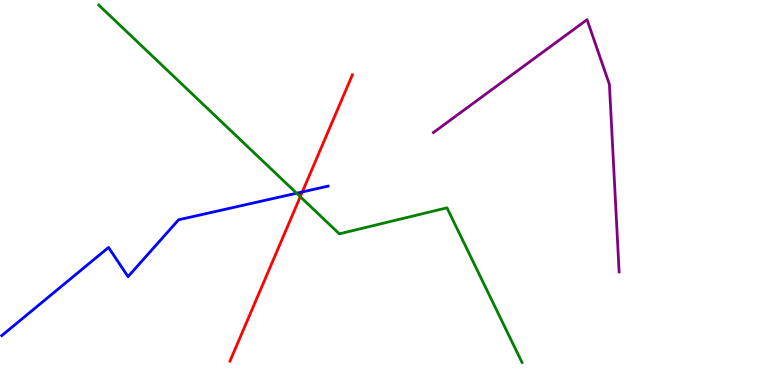[{'lines': ['blue', 'red'], 'intersections': [{'x': 3.9, 'y': 5.01}]}, {'lines': ['green', 'red'], 'intersections': [{'x': 3.87, 'y': 4.89}]}, {'lines': ['purple', 'red'], 'intersections': []}, {'lines': ['blue', 'green'], 'intersections': [{'x': 3.83, 'y': 4.98}]}, {'lines': ['blue', 'purple'], 'intersections': []}, {'lines': ['green', 'purple'], 'intersections': []}]